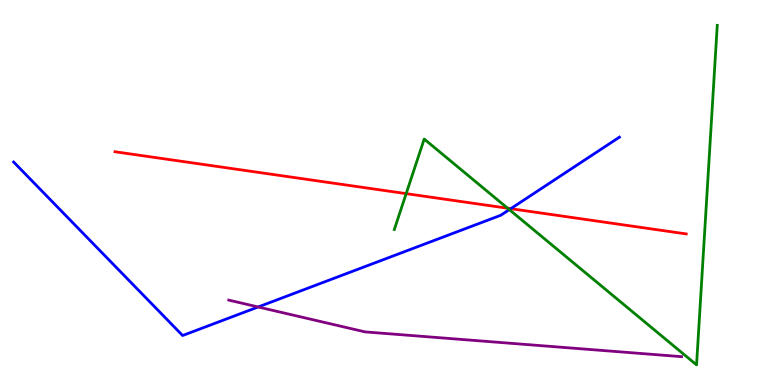[{'lines': ['blue', 'red'], 'intersections': [{'x': 6.59, 'y': 4.58}]}, {'lines': ['green', 'red'], 'intersections': [{'x': 5.24, 'y': 4.97}, {'x': 6.55, 'y': 4.59}]}, {'lines': ['purple', 'red'], 'intersections': []}, {'lines': ['blue', 'green'], 'intersections': [{'x': 6.57, 'y': 4.55}]}, {'lines': ['blue', 'purple'], 'intersections': [{'x': 3.33, 'y': 2.03}]}, {'lines': ['green', 'purple'], 'intersections': []}]